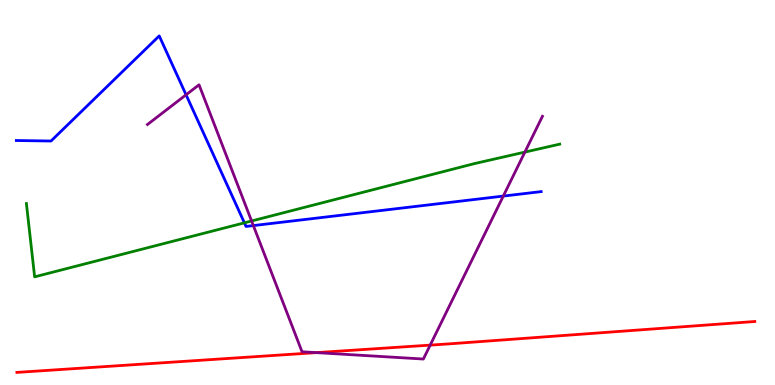[{'lines': ['blue', 'red'], 'intersections': []}, {'lines': ['green', 'red'], 'intersections': []}, {'lines': ['purple', 'red'], 'intersections': [{'x': 4.08, 'y': 0.841}, {'x': 5.55, 'y': 1.04}]}, {'lines': ['blue', 'green'], 'intersections': [{'x': 3.15, 'y': 4.21}]}, {'lines': ['blue', 'purple'], 'intersections': [{'x': 2.4, 'y': 7.54}, {'x': 3.27, 'y': 4.14}, {'x': 6.49, 'y': 4.91}]}, {'lines': ['green', 'purple'], 'intersections': [{'x': 3.25, 'y': 4.26}, {'x': 6.77, 'y': 6.05}]}]